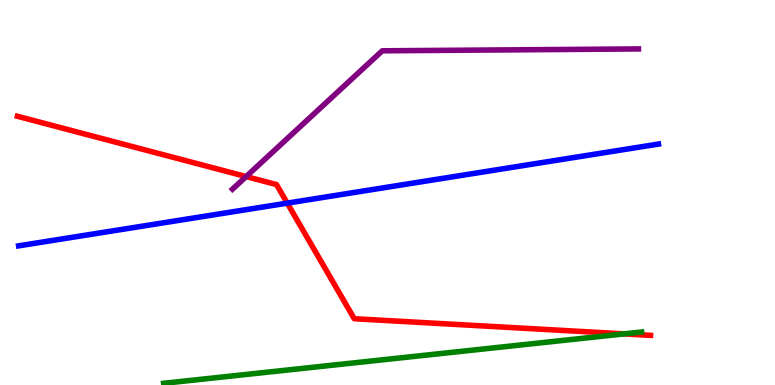[{'lines': ['blue', 'red'], 'intersections': [{'x': 3.71, 'y': 4.72}]}, {'lines': ['green', 'red'], 'intersections': [{'x': 8.05, 'y': 1.33}]}, {'lines': ['purple', 'red'], 'intersections': [{'x': 3.18, 'y': 5.41}]}, {'lines': ['blue', 'green'], 'intersections': []}, {'lines': ['blue', 'purple'], 'intersections': []}, {'lines': ['green', 'purple'], 'intersections': []}]